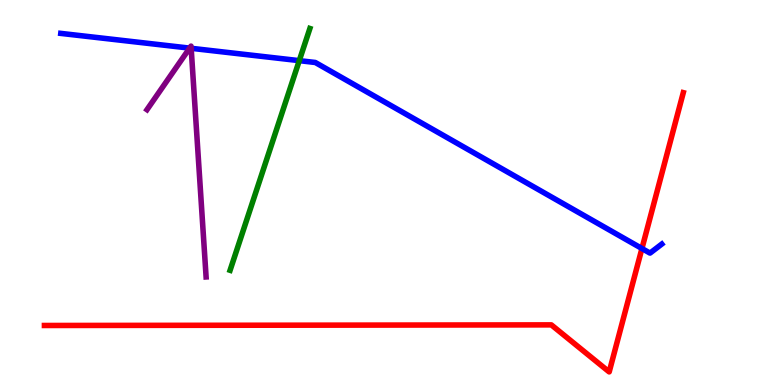[{'lines': ['blue', 'red'], 'intersections': [{'x': 8.28, 'y': 3.54}]}, {'lines': ['green', 'red'], 'intersections': []}, {'lines': ['purple', 'red'], 'intersections': []}, {'lines': ['blue', 'green'], 'intersections': [{'x': 3.86, 'y': 8.42}]}, {'lines': ['blue', 'purple'], 'intersections': [{'x': 2.45, 'y': 8.75}, {'x': 2.47, 'y': 8.75}]}, {'lines': ['green', 'purple'], 'intersections': []}]